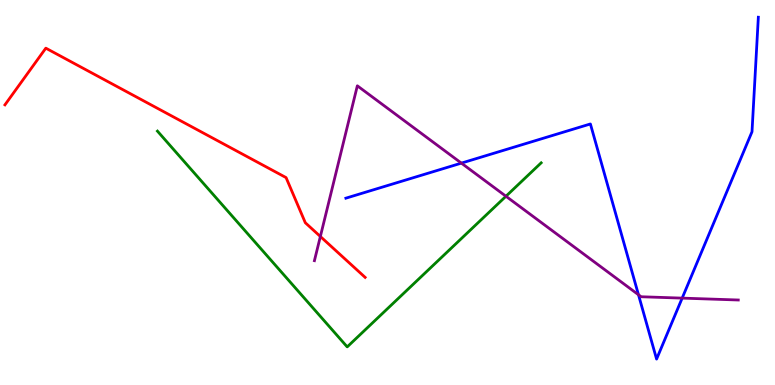[{'lines': ['blue', 'red'], 'intersections': []}, {'lines': ['green', 'red'], 'intersections': []}, {'lines': ['purple', 'red'], 'intersections': [{'x': 4.13, 'y': 3.86}]}, {'lines': ['blue', 'green'], 'intersections': []}, {'lines': ['blue', 'purple'], 'intersections': [{'x': 5.95, 'y': 5.76}, {'x': 8.24, 'y': 2.34}, {'x': 8.8, 'y': 2.26}]}, {'lines': ['green', 'purple'], 'intersections': [{'x': 6.53, 'y': 4.9}]}]